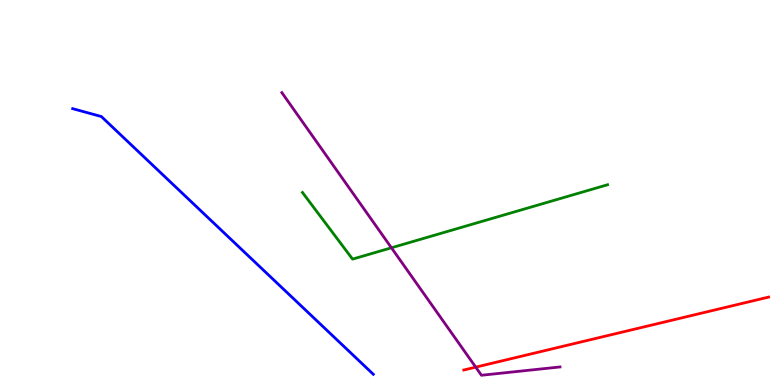[{'lines': ['blue', 'red'], 'intersections': []}, {'lines': ['green', 'red'], 'intersections': []}, {'lines': ['purple', 'red'], 'intersections': [{'x': 6.14, 'y': 0.464}]}, {'lines': ['blue', 'green'], 'intersections': []}, {'lines': ['blue', 'purple'], 'intersections': []}, {'lines': ['green', 'purple'], 'intersections': [{'x': 5.05, 'y': 3.56}]}]